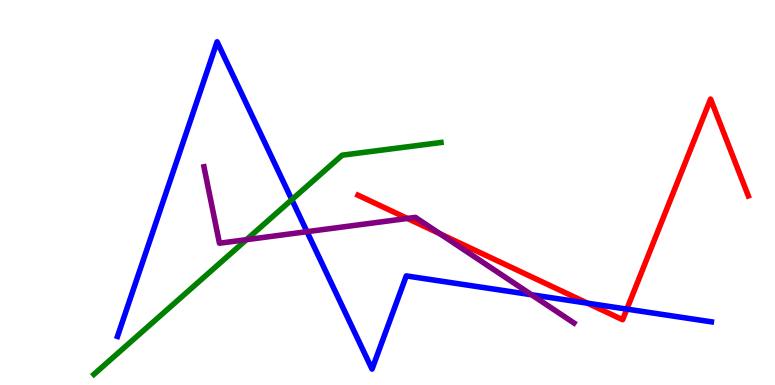[{'lines': ['blue', 'red'], 'intersections': [{'x': 7.58, 'y': 2.13}, {'x': 8.09, 'y': 1.97}]}, {'lines': ['green', 'red'], 'intersections': []}, {'lines': ['purple', 'red'], 'intersections': [{'x': 5.26, 'y': 4.33}, {'x': 5.68, 'y': 3.93}]}, {'lines': ['blue', 'green'], 'intersections': [{'x': 3.77, 'y': 4.81}]}, {'lines': ['blue', 'purple'], 'intersections': [{'x': 3.96, 'y': 3.98}, {'x': 6.86, 'y': 2.34}]}, {'lines': ['green', 'purple'], 'intersections': [{'x': 3.18, 'y': 3.78}]}]